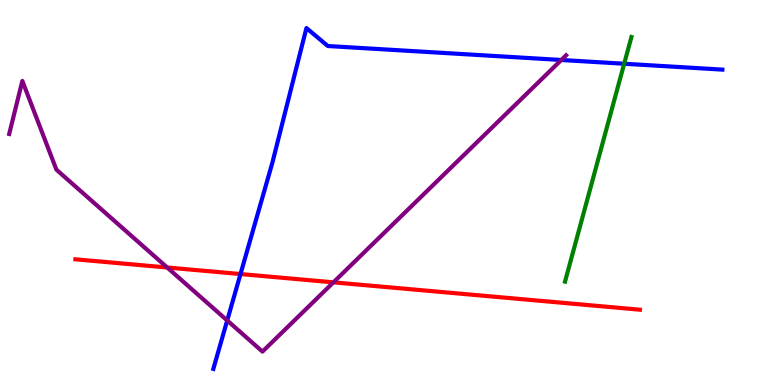[{'lines': ['blue', 'red'], 'intersections': [{'x': 3.1, 'y': 2.88}]}, {'lines': ['green', 'red'], 'intersections': []}, {'lines': ['purple', 'red'], 'intersections': [{'x': 2.16, 'y': 3.05}, {'x': 4.3, 'y': 2.67}]}, {'lines': ['blue', 'green'], 'intersections': [{'x': 8.05, 'y': 8.34}]}, {'lines': ['blue', 'purple'], 'intersections': [{'x': 2.93, 'y': 1.68}, {'x': 7.24, 'y': 8.44}]}, {'lines': ['green', 'purple'], 'intersections': []}]